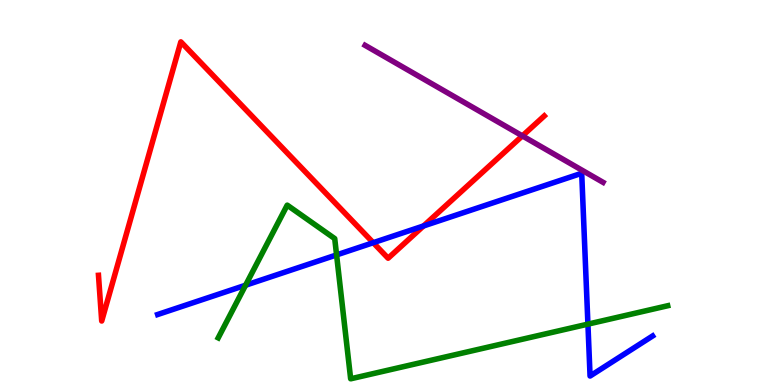[{'lines': ['blue', 'red'], 'intersections': [{'x': 4.82, 'y': 3.7}, {'x': 5.46, 'y': 4.13}]}, {'lines': ['green', 'red'], 'intersections': []}, {'lines': ['purple', 'red'], 'intersections': [{'x': 6.74, 'y': 6.47}]}, {'lines': ['blue', 'green'], 'intersections': [{'x': 3.17, 'y': 2.59}, {'x': 4.34, 'y': 3.38}, {'x': 7.59, 'y': 1.58}]}, {'lines': ['blue', 'purple'], 'intersections': []}, {'lines': ['green', 'purple'], 'intersections': []}]